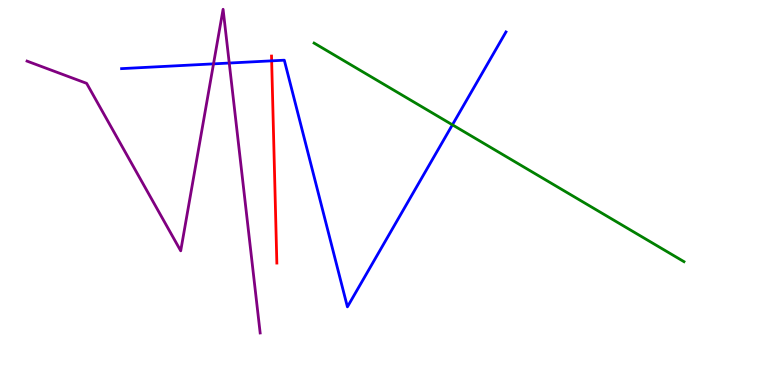[{'lines': ['blue', 'red'], 'intersections': [{'x': 3.51, 'y': 8.42}]}, {'lines': ['green', 'red'], 'intersections': []}, {'lines': ['purple', 'red'], 'intersections': []}, {'lines': ['blue', 'green'], 'intersections': [{'x': 5.84, 'y': 6.76}]}, {'lines': ['blue', 'purple'], 'intersections': [{'x': 2.76, 'y': 8.34}, {'x': 2.96, 'y': 8.36}]}, {'lines': ['green', 'purple'], 'intersections': []}]